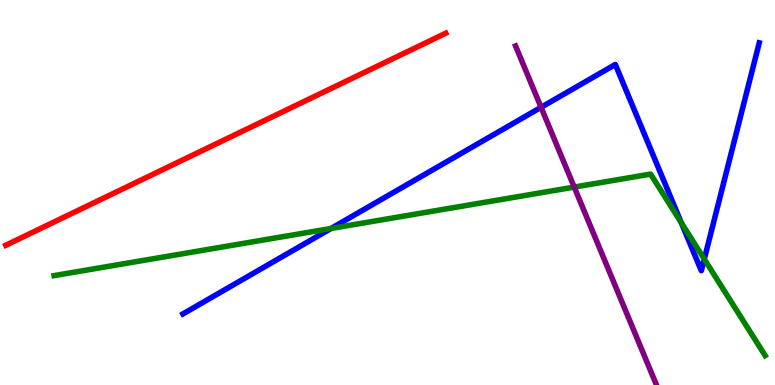[{'lines': ['blue', 'red'], 'intersections': []}, {'lines': ['green', 'red'], 'intersections': []}, {'lines': ['purple', 'red'], 'intersections': []}, {'lines': ['blue', 'green'], 'intersections': [{'x': 4.27, 'y': 4.07}, {'x': 8.79, 'y': 4.21}, {'x': 9.09, 'y': 3.27}]}, {'lines': ['blue', 'purple'], 'intersections': [{'x': 6.98, 'y': 7.21}]}, {'lines': ['green', 'purple'], 'intersections': [{'x': 7.41, 'y': 5.14}]}]